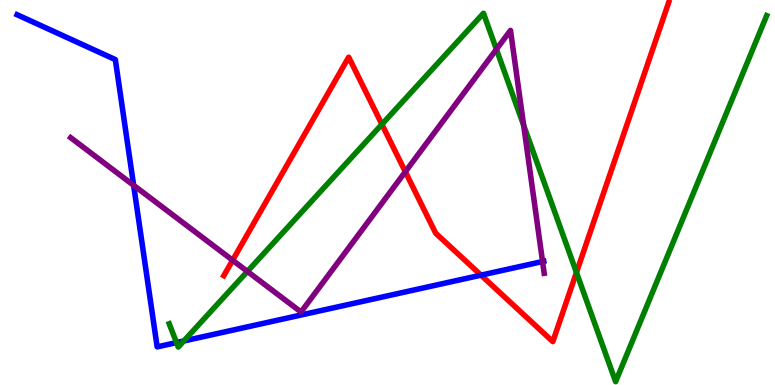[{'lines': ['blue', 'red'], 'intersections': [{'x': 6.21, 'y': 2.85}]}, {'lines': ['green', 'red'], 'intersections': [{'x': 4.93, 'y': 6.77}, {'x': 7.44, 'y': 2.92}]}, {'lines': ['purple', 'red'], 'intersections': [{'x': 3.0, 'y': 3.24}, {'x': 5.23, 'y': 5.54}]}, {'lines': ['blue', 'green'], 'intersections': [{'x': 2.28, 'y': 1.1}, {'x': 2.37, 'y': 1.14}]}, {'lines': ['blue', 'purple'], 'intersections': [{'x': 1.72, 'y': 5.19}, {'x': 7.0, 'y': 3.21}]}, {'lines': ['green', 'purple'], 'intersections': [{'x': 3.19, 'y': 2.95}, {'x': 6.41, 'y': 8.72}, {'x': 6.76, 'y': 6.75}]}]